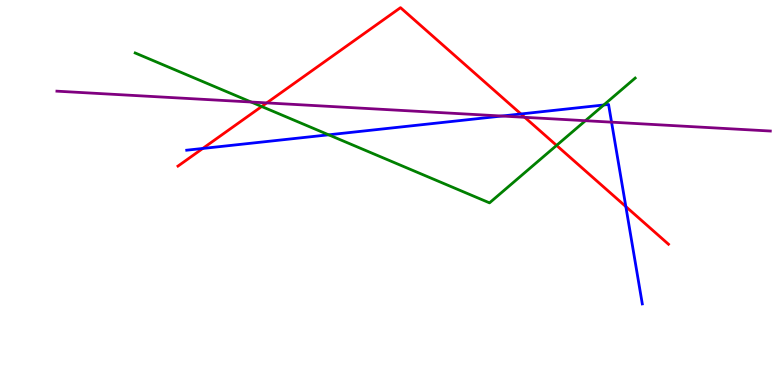[{'lines': ['blue', 'red'], 'intersections': [{'x': 2.62, 'y': 6.14}, {'x': 6.72, 'y': 7.04}, {'x': 8.08, 'y': 4.63}]}, {'lines': ['green', 'red'], 'intersections': [{'x': 3.38, 'y': 7.23}, {'x': 7.18, 'y': 6.22}]}, {'lines': ['purple', 'red'], 'intersections': [{'x': 3.44, 'y': 7.33}, {'x': 6.77, 'y': 6.95}]}, {'lines': ['blue', 'green'], 'intersections': [{'x': 4.24, 'y': 6.5}, {'x': 7.79, 'y': 7.27}]}, {'lines': ['blue', 'purple'], 'intersections': [{'x': 6.48, 'y': 6.99}, {'x': 7.89, 'y': 6.83}]}, {'lines': ['green', 'purple'], 'intersections': [{'x': 3.24, 'y': 7.35}, {'x': 7.55, 'y': 6.86}]}]